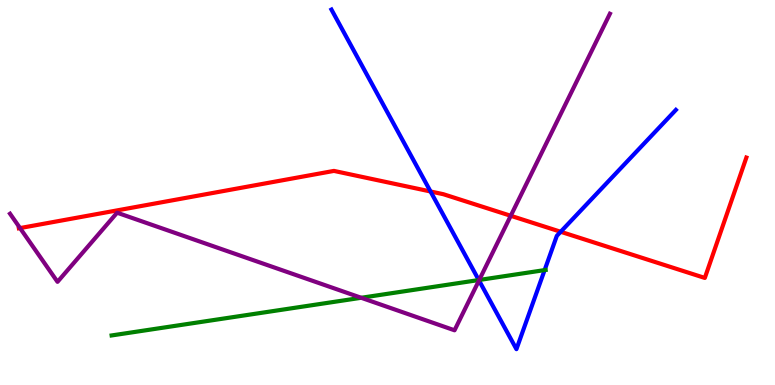[{'lines': ['blue', 'red'], 'intersections': [{'x': 5.56, 'y': 5.03}, {'x': 7.23, 'y': 3.98}]}, {'lines': ['green', 'red'], 'intersections': []}, {'lines': ['purple', 'red'], 'intersections': [{'x': 0.259, 'y': 4.08}, {'x': 6.59, 'y': 4.4}]}, {'lines': ['blue', 'green'], 'intersections': [{'x': 6.18, 'y': 2.73}, {'x': 7.03, 'y': 2.98}]}, {'lines': ['blue', 'purple'], 'intersections': [{'x': 6.18, 'y': 2.72}]}, {'lines': ['green', 'purple'], 'intersections': [{'x': 4.66, 'y': 2.27}, {'x': 6.18, 'y': 2.73}]}]